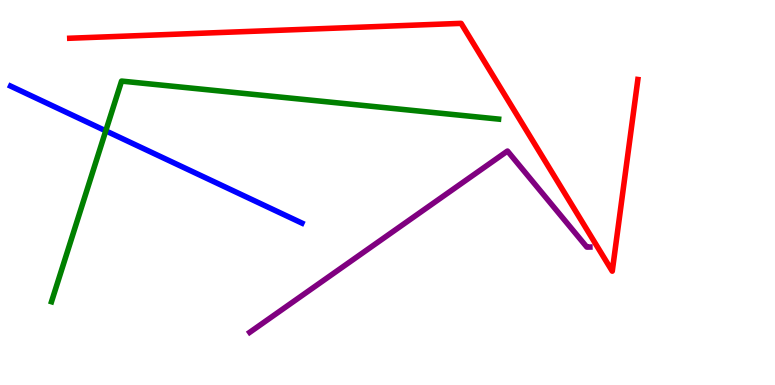[{'lines': ['blue', 'red'], 'intersections': []}, {'lines': ['green', 'red'], 'intersections': []}, {'lines': ['purple', 'red'], 'intersections': []}, {'lines': ['blue', 'green'], 'intersections': [{'x': 1.36, 'y': 6.6}]}, {'lines': ['blue', 'purple'], 'intersections': []}, {'lines': ['green', 'purple'], 'intersections': []}]